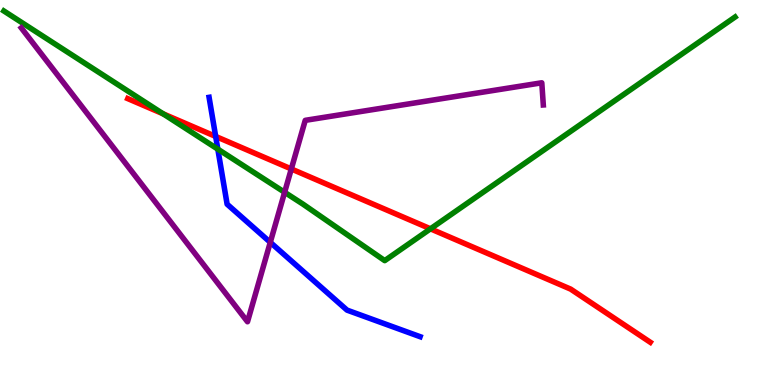[{'lines': ['blue', 'red'], 'intersections': [{'x': 2.78, 'y': 6.46}]}, {'lines': ['green', 'red'], 'intersections': [{'x': 2.11, 'y': 7.04}, {'x': 5.55, 'y': 4.06}]}, {'lines': ['purple', 'red'], 'intersections': [{'x': 3.76, 'y': 5.61}]}, {'lines': ['blue', 'green'], 'intersections': [{'x': 2.81, 'y': 6.13}]}, {'lines': ['blue', 'purple'], 'intersections': [{'x': 3.49, 'y': 3.71}]}, {'lines': ['green', 'purple'], 'intersections': [{'x': 3.67, 'y': 5.01}]}]